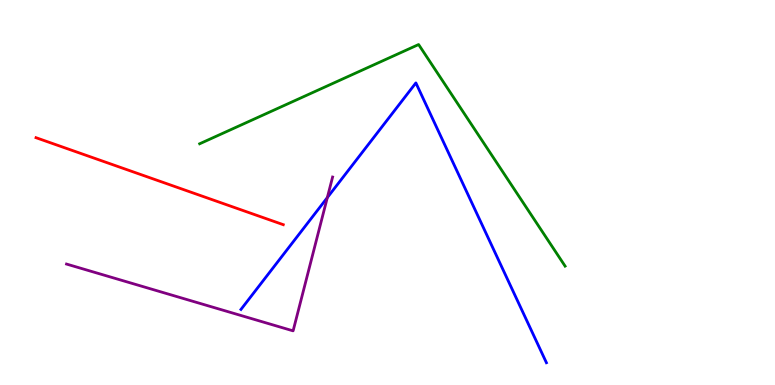[{'lines': ['blue', 'red'], 'intersections': []}, {'lines': ['green', 'red'], 'intersections': []}, {'lines': ['purple', 'red'], 'intersections': []}, {'lines': ['blue', 'green'], 'intersections': []}, {'lines': ['blue', 'purple'], 'intersections': [{'x': 4.22, 'y': 4.87}]}, {'lines': ['green', 'purple'], 'intersections': []}]